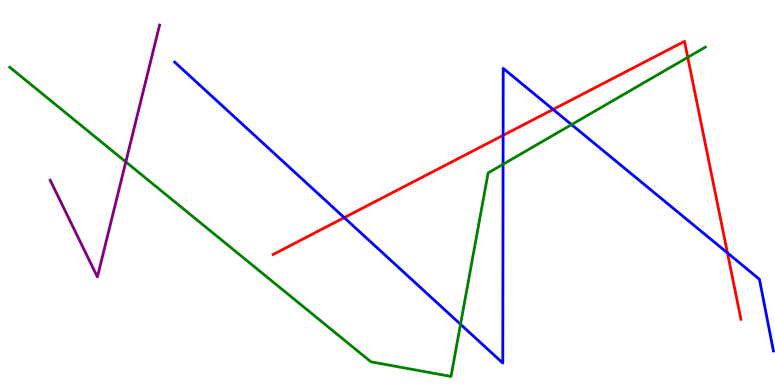[{'lines': ['blue', 'red'], 'intersections': [{'x': 4.44, 'y': 4.35}, {'x': 6.49, 'y': 6.48}, {'x': 7.14, 'y': 7.16}, {'x': 9.39, 'y': 3.43}]}, {'lines': ['green', 'red'], 'intersections': [{'x': 8.87, 'y': 8.51}]}, {'lines': ['purple', 'red'], 'intersections': []}, {'lines': ['blue', 'green'], 'intersections': [{'x': 5.94, 'y': 1.58}, {'x': 6.49, 'y': 5.73}, {'x': 7.37, 'y': 6.76}]}, {'lines': ['blue', 'purple'], 'intersections': []}, {'lines': ['green', 'purple'], 'intersections': [{'x': 1.62, 'y': 5.8}]}]